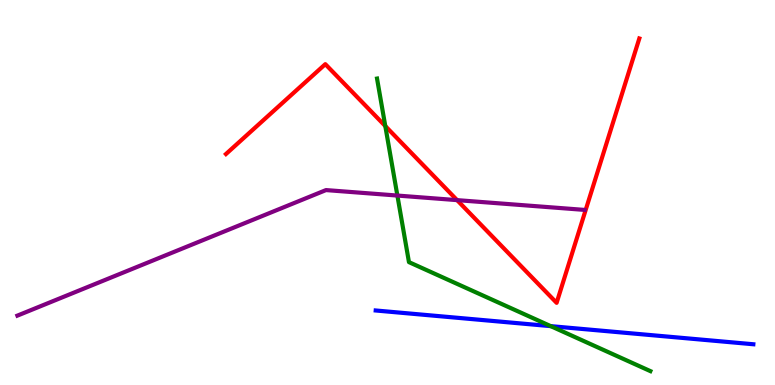[{'lines': ['blue', 'red'], 'intersections': []}, {'lines': ['green', 'red'], 'intersections': [{'x': 4.97, 'y': 6.73}]}, {'lines': ['purple', 'red'], 'intersections': [{'x': 5.9, 'y': 4.8}]}, {'lines': ['blue', 'green'], 'intersections': [{'x': 7.11, 'y': 1.53}]}, {'lines': ['blue', 'purple'], 'intersections': []}, {'lines': ['green', 'purple'], 'intersections': [{'x': 5.13, 'y': 4.92}]}]